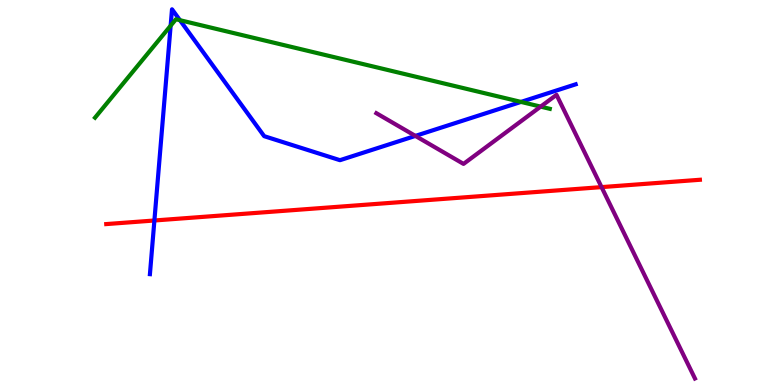[{'lines': ['blue', 'red'], 'intersections': [{'x': 1.99, 'y': 4.27}]}, {'lines': ['green', 'red'], 'intersections': []}, {'lines': ['purple', 'red'], 'intersections': [{'x': 7.76, 'y': 5.14}]}, {'lines': ['blue', 'green'], 'intersections': [{'x': 2.2, 'y': 9.33}, {'x': 2.32, 'y': 9.48}, {'x': 6.72, 'y': 7.35}]}, {'lines': ['blue', 'purple'], 'intersections': [{'x': 5.36, 'y': 6.47}]}, {'lines': ['green', 'purple'], 'intersections': [{'x': 6.98, 'y': 7.23}]}]